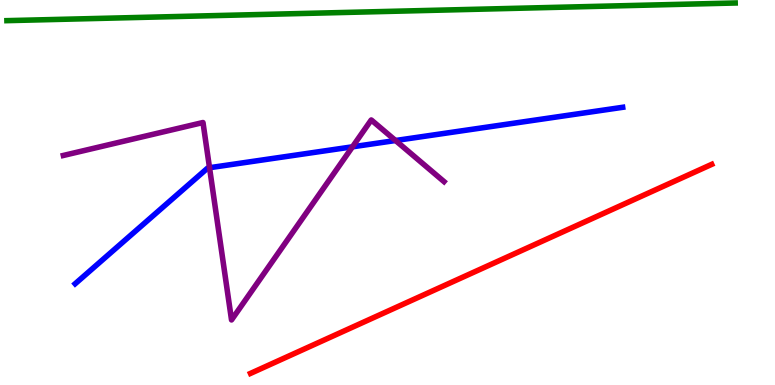[{'lines': ['blue', 'red'], 'intersections': []}, {'lines': ['green', 'red'], 'intersections': []}, {'lines': ['purple', 'red'], 'intersections': []}, {'lines': ['blue', 'green'], 'intersections': []}, {'lines': ['blue', 'purple'], 'intersections': [{'x': 2.7, 'y': 5.64}, {'x': 4.55, 'y': 6.19}, {'x': 5.1, 'y': 6.35}]}, {'lines': ['green', 'purple'], 'intersections': []}]